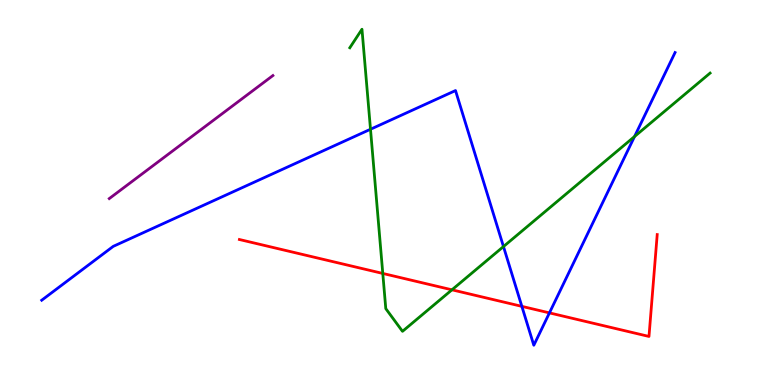[{'lines': ['blue', 'red'], 'intersections': [{'x': 6.73, 'y': 2.04}, {'x': 7.09, 'y': 1.87}]}, {'lines': ['green', 'red'], 'intersections': [{'x': 4.94, 'y': 2.9}, {'x': 5.83, 'y': 2.47}]}, {'lines': ['purple', 'red'], 'intersections': []}, {'lines': ['blue', 'green'], 'intersections': [{'x': 4.78, 'y': 6.64}, {'x': 6.5, 'y': 3.6}, {'x': 8.19, 'y': 6.45}]}, {'lines': ['blue', 'purple'], 'intersections': []}, {'lines': ['green', 'purple'], 'intersections': []}]